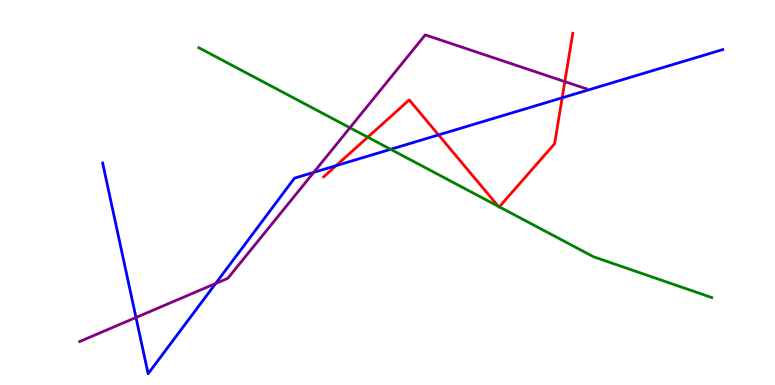[{'lines': ['blue', 'red'], 'intersections': [{'x': 4.34, 'y': 5.7}, {'x': 5.66, 'y': 6.5}, {'x': 7.25, 'y': 7.46}]}, {'lines': ['green', 'red'], 'intersections': [{'x': 4.75, 'y': 6.44}, {'x': 6.43, 'y': 4.64}, {'x': 6.44, 'y': 4.63}]}, {'lines': ['purple', 'red'], 'intersections': [{'x': 7.29, 'y': 7.88}]}, {'lines': ['blue', 'green'], 'intersections': [{'x': 5.04, 'y': 6.12}]}, {'lines': ['blue', 'purple'], 'intersections': [{'x': 1.75, 'y': 1.75}, {'x': 2.78, 'y': 2.64}, {'x': 4.05, 'y': 5.52}]}, {'lines': ['green', 'purple'], 'intersections': [{'x': 4.52, 'y': 6.68}]}]